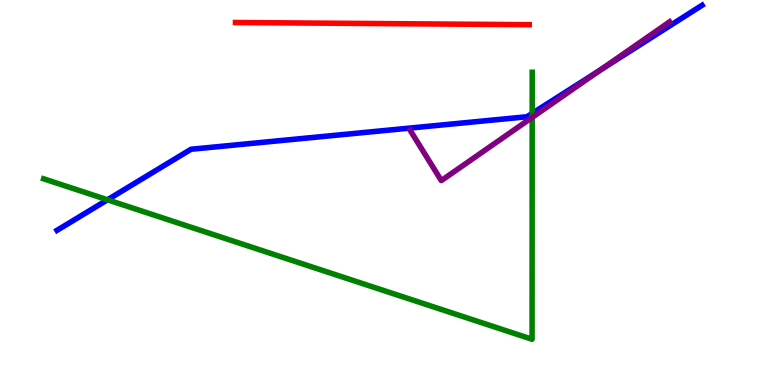[{'lines': ['blue', 'red'], 'intersections': []}, {'lines': ['green', 'red'], 'intersections': []}, {'lines': ['purple', 'red'], 'intersections': []}, {'lines': ['blue', 'green'], 'intersections': [{'x': 1.39, 'y': 4.81}, {'x': 6.87, 'y': 7.05}]}, {'lines': ['blue', 'purple'], 'intersections': [{'x': 7.74, 'y': 8.17}]}, {'lines': ['green', 'purple'], 'intersections': [{'x': 6.87, 'y': 6.95}]}]